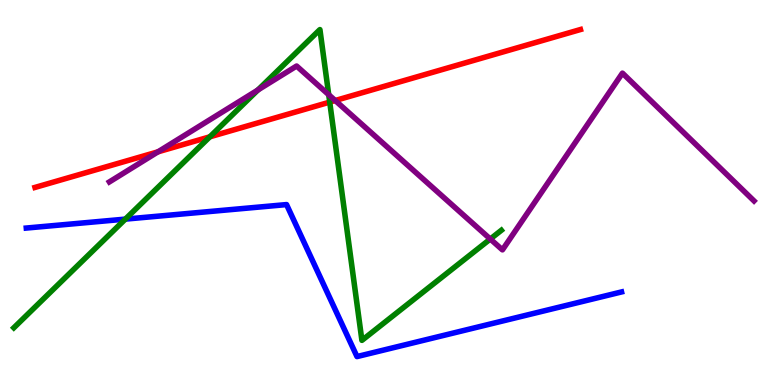[{'lines': ['blue', 'red'], 'intersections': []}, {'lines': ['green', 'red'], 'intersections': [{'x': 2.71, 'y': 6.45}, {'x': 4.25, 'y': 7.35}]}, {'lines': ['purple', 'red'], 'intersections': [{'x': 2.04, 'y': 6.06}, {'x': 4.33, 'y': 7.39}]}, {'lines': ['blue', 'green'], 'intersections': [{'x': 1.62, 'y': 4.31}]}, {'lines': ['blue', 'purple'], 'intersections': []}, {'lines': ['green', 'purple'], 'intersections': [{'x': 3.33, 'y': 7.66}, {'x': 4.24, 'y': 7.54}, {'x': 6.33, 'y': 3.79}]}]